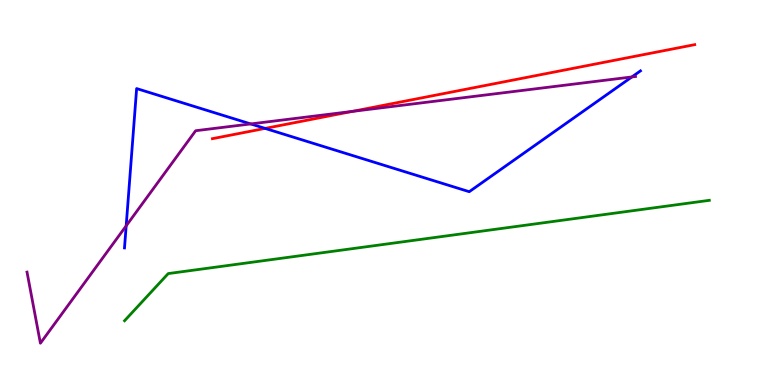[{'lines': ['blue', 'red'], 'intersections': [{'x': 3.42, 'y': 6.66}]}, {'lines': ['green', 'red'], 'intersections': []}, {'lines': ['purple', 'red'], 'intersections': [{'x': 4.55, 'y': 7.11}]}, {'lines': ['blue', 'green'], 'intersections': []}, {'lines': ['blue', 'purple'], 'intersections': [{'x': 1.63, 'y': 4.13}, {'x': 3.23, 'y': 6.78}, {'x': 8.15, 'y': 8.0}]}, {'lines': ['green', 'purple'], 'intersections': []}]